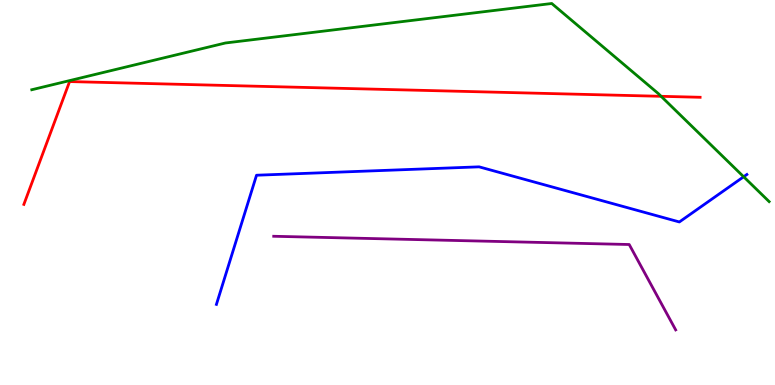[{'lines': ['blue', 'red'], 'intersections': []}, {'lines': ['green', 'red'], 'intersections': [{'x': 8.53, 'y': 7.5}]}, {'lines': ['purple', 'red'], 'intersections': []}, {'lines': ['blue', 'green'], 'intersections': [{'x': 9.6, 'y': 5.41}]}, {'lines': ['blue', 'purple'], 'intersections': []}, {'lines': ['green', 'purple'], 'intersections': []}]